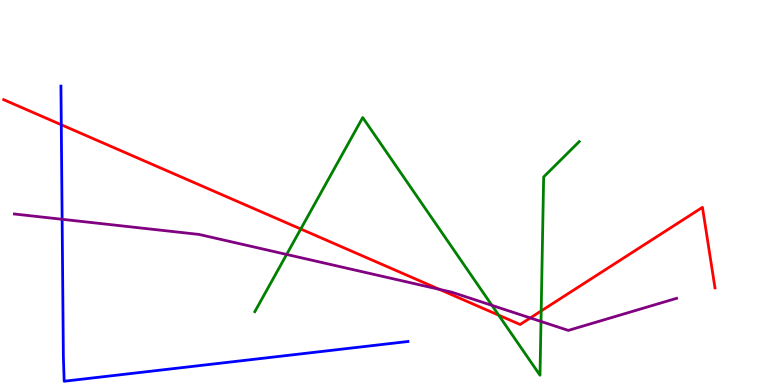[{'lines': ['blue', 'red'], 'intersections': [{'x': 0.791, 'y': 6.76}]}, {'lines': ['green', 'red'], 'intersections': [{'x': 3.88, 'y': 4.05}, {'x': 6.43, 'y': 1.81}, {'x': 6.98, 'y': 1.92}]}, {'lines': ['purple', 'red'], 'intersections': [{'x': 5.67, 'y': 2.48}, {'x': 6.84, 'y': 1.74}]}, {'lines': ['blue', 'green'], 'intersections': []}, {'lines': ['blue', 'purple'], 'intersections': [{'x': 0.802, 'y': 4.3}]}, {'lines': ['green', 'purple'], 'intersections': [{'x': 3.7, 'y': 3.39}, {'x': 6.35, 'y': 2.07}, {'x': 6.98, 'y': 1.65}]}]